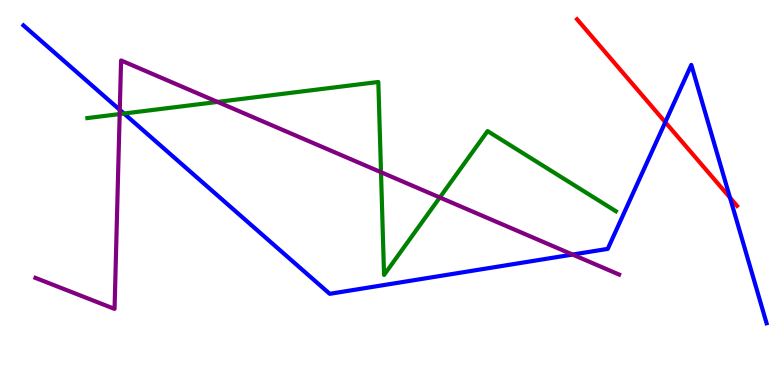[{'lines': ['blue', 'red'], 'intersections': [{'x': 8.58, 'y': 6.83}, {'x': 9.42, 'y': 4.87}]}, {'lines': ['green', 'red'], 'intersections': []}, {'lines': ['purple', 'red'], 'intersections': []}, {'lines': ['blue', 'green'], 'intersections': [{'x': 1.6, 'y': 7.05}]}, {'lines': ['blue', 'purple'], 'intersections': [{'x': 1.55, 'y': 7.15}, {'x': 7.39, 'y': 3.39}]}, {'lines': ['green', 'purple'], 'intersections': [{'x': 1.54, 'y': 7.04}, {'x': 2.81, 'y': 7.35}, {'x': 4.92, 'y': 5.53}, {'x': 5.68, 'y': 4.87}]}]